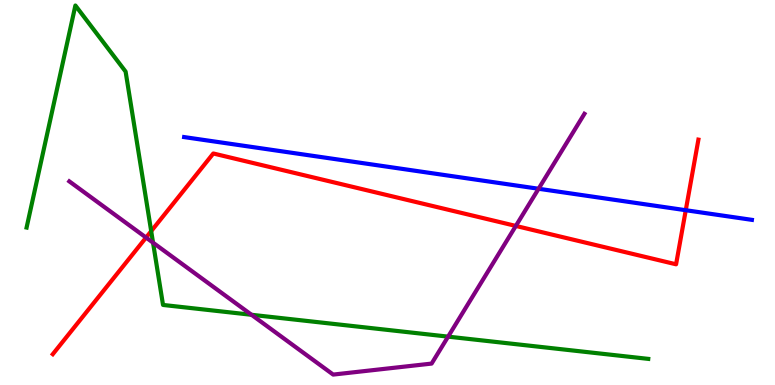[{'lines': ['blue', 'red'], 'intersections': [{'x': 8.85, 'y': 4.54}]}, {'lines': ['green', 'red'], 'intersections': [{'x': 1.95, 'y': 4.0}]}, {'lines': ['purple', 'red'], 'intersections': [{'x': 1.88, 'y': 3.83}, {'x': 6.66, 'y': 4.13}]}, {'lines': ['blue', 'green'], 'intersections': []}, {'lines': ['blue', 'purple'], 'intersections': [{'x': 6.95, 'y': 5.1}]}, {'lines': ['green', 'purple'], 'intersections': [{'x': 1.97, 'y': 3.7}, {'x': 3.25, 'y': 1.82}, {'x': 5.78, 'y': 1.26}]}]